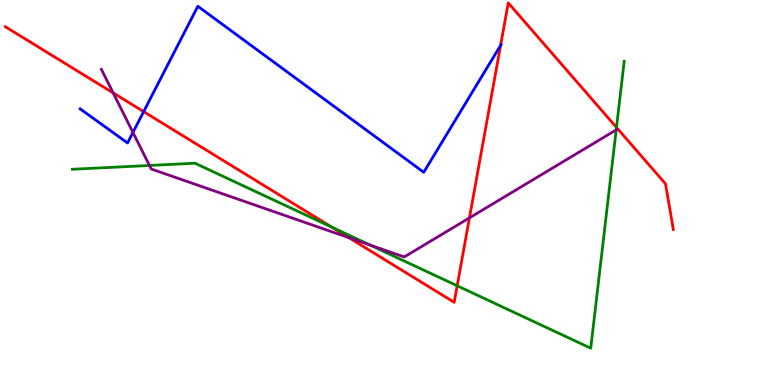[{'lines': ['blue', 'red'], 'intersections': [{'x': 1.85, 'y': 7.1}, {'x': 6.46, 'y': 8.82}]}, {'lines': ['green', 'red'], 'intersections': [{'x': 4.28, 'y': 4.1}, {'x': 5.9, 'y': 2.58}, {'x': 7.95, 'y': 6.69}]}, {'lines': ['purple', 'red'], 'intersections': [{'x': 1.46, 'y': 7.59}, {'x': 4.5, 'y': 3.82}, {'x': 6.06, 'y': 4.34}]}, {'lines': ['blue', 'green'], 'intersections': []}, {'lines': ['blue', 'purple'], 'intersections': [{'x': 1.72, 'y': 6.56}]}, {'lines': ['green', 'purple'], 'intersections': [{'x': 1.93, 'y': 5.7}, {'x': 4.78, 'y': 3.63}, {'x': 7.95, 'y': 6.63}]}]